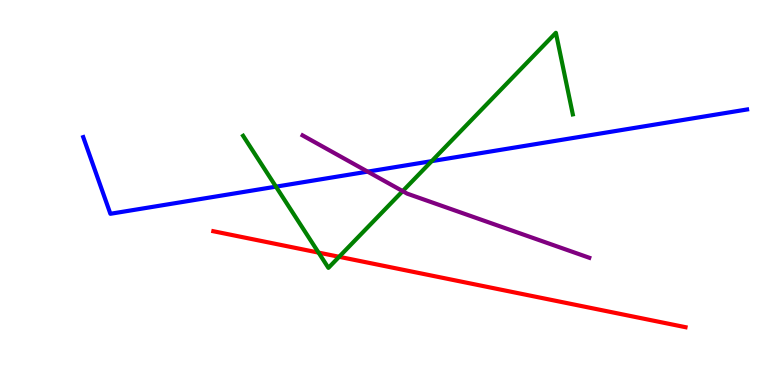[{'lines': ['blue', 'red'], 'intersections': []}, {'lines': ['green', 'red'], 'intersections': [{'x': 4.11, 'y': 3.44}, {'x': 4.38, 'y': 3.33}]}, {'lines': ['purple', 'red'], 'intersections': []}, {'lines': ['blue', 'green'], 'intersections': [{'x': 3.56, 'y': 5.15}, {'x': 5.57, 'y': 5.81}]}, {'lines': ['blue', 'purple'], 'intersections': [{'x': 4.74, 'y': 5.54}]}, {'lines': ['green', 'purple'], 'intersections': [{'x': 5.2, 'y': 5.04}]}]